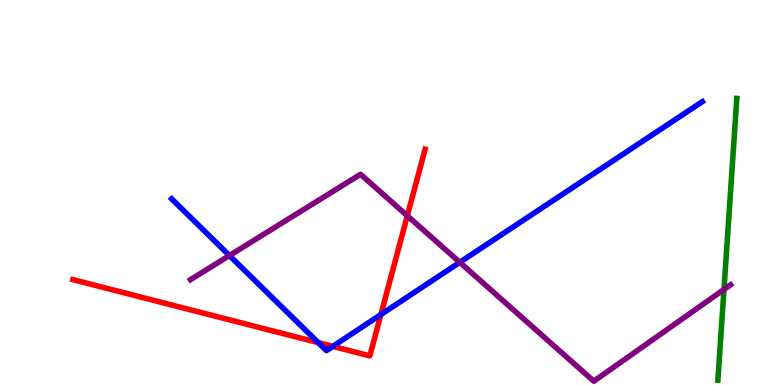[{'lines': ['blue', 'red'], 'intersections': [{'x': 4.11, 'y': 1.1}, {'x': 4.29, 'y': 1.0}, {'x': 4.91, 'y': 1.83}]}, {'lines': ['green', 'red'], 'intersections': []}, {'lines': ['purple', 'red'], 'intersections': [{'x': 5.26, 'y': 4.4}]}, {'lines': ['blue', 'green'], 'intersections': []}, {'lines': ['blue', 'purple'], 'intersections': [{'x': 2.96, 'y': 3.36}, {'x': 5.93, 'y': 3.19}]}, {'lines': ['green', 'purple'], 'intersections': [{'x': 9.34, 'y': 2.48}]}]